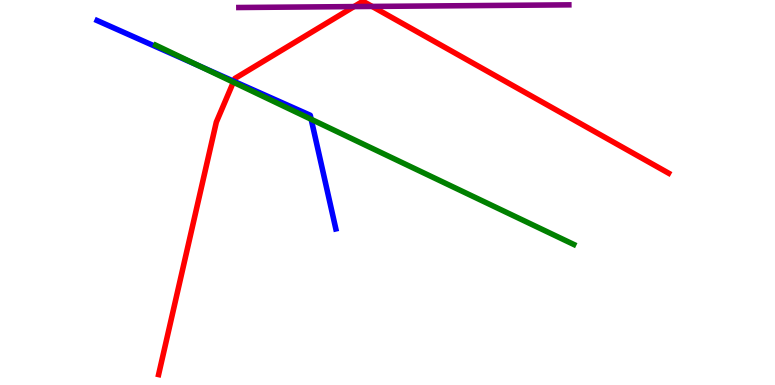[{'lines': ['blue', 'red'], 'intersections': [{'x': 3.02, 'y': 7.89}]}, {'lines': ['green', 'red'], 'intersections': [{'x': 3.01, 'y': 7.87}]}, {'lines': ['purple', 'red'], 'intersections': [{'x': 4.57, 'y': 9.83}, {'x': 4.8, 'y': 9.83}]}, {'lines': ['blue', 'green'], 'intersections': [{'x': 2.56, 'y': 8.29}, {'x': 4.02, 'y': 6.9}]}, {'lines': ['blue', 'purple'], 'intersections': []}, {'lines': ['green', 'purple'], 'intersections': []}]